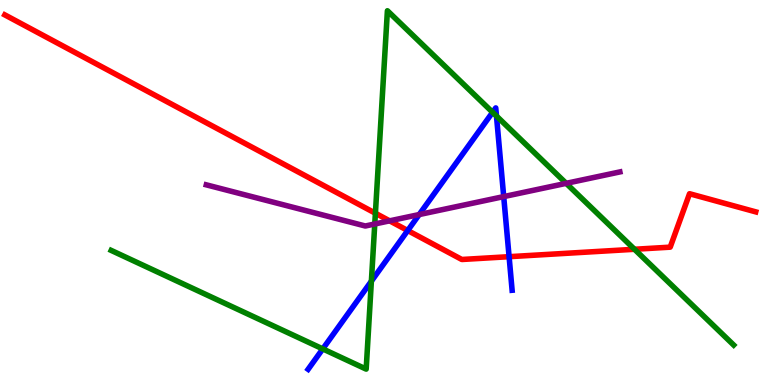[{'lines': ['blue', 'red'], 'intersections': [{'x': 5.26, 'y': 4.01}, {'x': 6.57, 'y': 3.33}]}, {'lines': ['green', 'red'], 'intersections': [{'x': 4.84, 'y': 4.46}, {'x': 8.19, 'y': 3.53}]}, {'lines': ['purple', 'red'], 'intersections': [{'x': 5.03, 'y': 4.26}]}, {'lines': ['blue', 'green'], 'intersections': [{'x': 4.16, 'y': 0.938}, {'x': 4.79, 'y': 2.7}, {'x': 6.36, 'y': 7.08}, {'x': 6.41, 'y': 6.99}]}, {'lines': ['blue', 'purple'], 'intersections': [{'x': 5.41, 'y': 4.43}, {'x': 6.5, 'y': 4.89}]}, {'lines': ['green', 'purple'], 'intersections': [{'x': 4.84, 'y': 4.18}, {'x': 7.31, 'y': 5.24}]}]